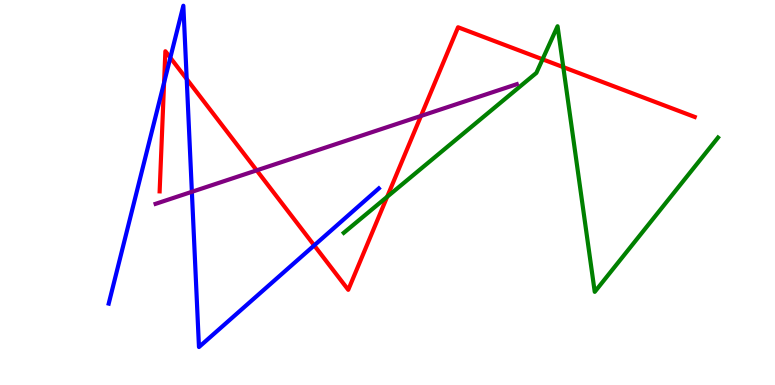[{'lines': ['blue', 'red'], 'intersections': [{'x': 2.12, 'y': 7.85}, {'x': 2.2, 'y': 8.5}, {'x': 2.41, 'y': 7.95}, {'x': 4.05, 'y': 3.63}]}, {'lines': ['green', 'red'], 'intersections': [{'x': 5.0, 'y': 4.89}, {'x': 7.0, 'y': 8.46}, {'x': 7.27, 'y': 8.26}]}, {'lines': ['purple', 'red'], 'intersections': [{'x': 3.31, 'y': 5.58}, {'x': 5.43, 'y': 6.99}]}, {'lines': ['blue', 'green'], 'intersections': []}, {'lines': ['blue', 'purple'], 'intersections': [{'x': 2.48, 'y': 5.02}]}, {'lines': ['green', 'purple'], 'intersections': []}]